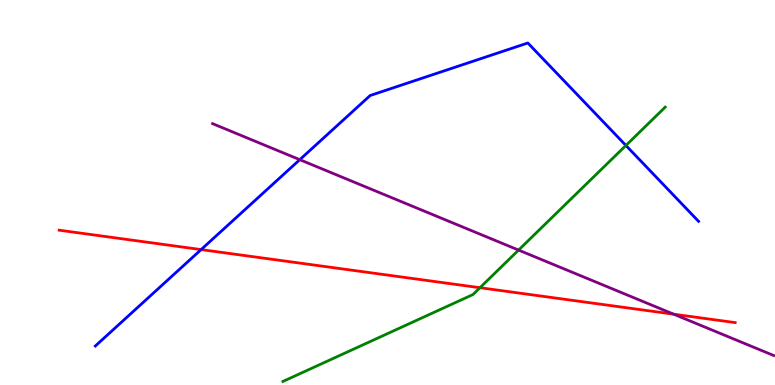[{'lines': ['blue', 'red'], 'intersections': [{'x': 2.6, 'y': 3.52}]}, {'lines': ['green', 'red'], 'intersections': [{'x': 6.19, 'y': 2.53}]}, {'lines': ['purple', 'red'], 'intersections': [{'x': 8.69, 'y': 1.84}]}, {'lines': ['blue', 'green'], 'intersections': [{'x': 8.08, 'y': 6.22}]}, {'lines': ['blue', 'purple'], 'intersections': [{'x': 3.87, 'y': 5.85}]}, {'lines': ['green', 'purple'], 'intersections': [{'x': 6.69, 'y': 3.5}]}]